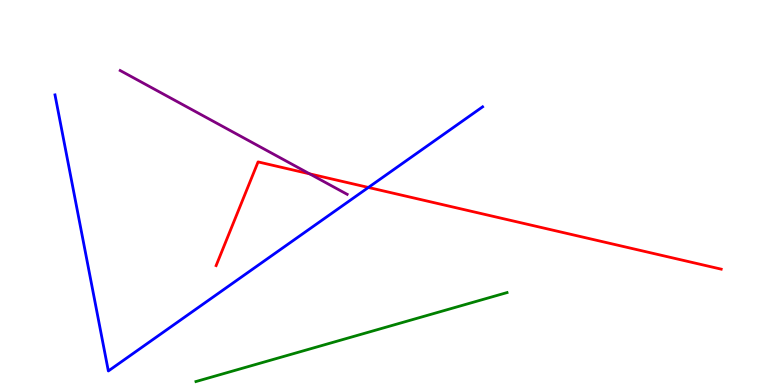[{'lines': ['blue', 'red'], 'intersections': [{'x': 4.75, 'y': 5.13}]}, {'lines': ['green', 'red'], 'intersections': []}, {'lines': ['purple', 'red'], 'intersections': [{'x': 3.99, 'y': 5.48}]}, {'lines': ['blue', 'green'], 'intersections': []}, {'lines': ['blue', 'purple'], 'intersections': []}, {'lines': ['green', 'purple'], 'intersections': []}]